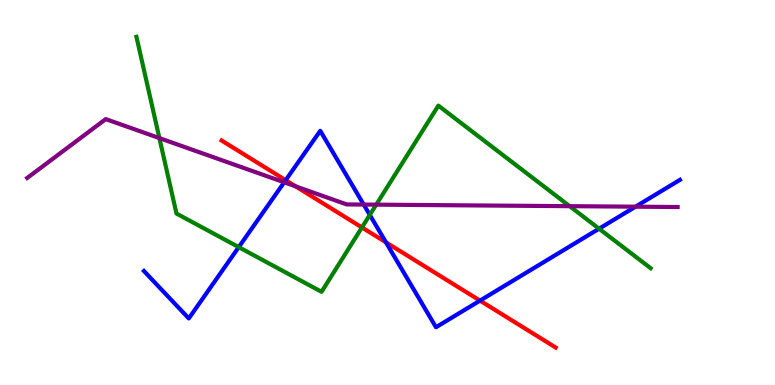[{'lines': ['blue', 'red'], 'intersections': [{'x': 3.69, 'y': 5.32}, {'x': 4.98, 'y': 3.71}, {'x': 6.19, 'y': 2.19}]}, {'lines': ['green', 'red'], 'intersections': [{'x': 4.67, 'y': 4.09}]}, {'lines': ['purple', 'red'], 'intersections': [{'x': 3.81, 'y': 5.16}]}, {'lines': ['blue', 'green'], 'intersections': [{'x': 3.08, 'y': 3.58}, {'x': 4.77, 'y': 4.42}, {'x': 7.73, 'y': 4.06}]}, {'lines': ['blue', 'purple'], 'intersections': [{'x': 3.67, 'y': 5.27}, {'x': 4.69, 'y': 4.69}, {'x': 8.2, 'y': 4.63}]}, {'lines': ['green', 'purple'], 'intersections': [{'x': 2.06, 'y': 6.41}, {'x': 4.85, 'y': 4.68}, {'x': 7.35, 'y': 4.64}]}]